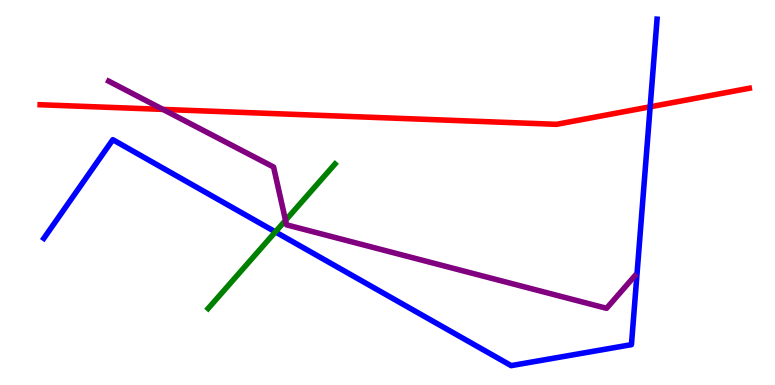[{'lines': ['blue', 'red'], 'intersections': [{'x': 8.39, 'y': 7.23}]}, {'lines': ['green', 'red'], 'intersections': []}, {'lines': ['purple', 'red'], 'intersections': [{'x': 2.1, 'y': 7.16}]}, {'lines': ['blue', 'green'], 'intersections': [{'x': 3.55, 'y': 3.98}]}, {'lines': ['blue', 'purple'], 'intersections': []}, {'lines': ['green', 'purple'], 'intersections': [{'x': 3.68, 'y': 4.28}]}]